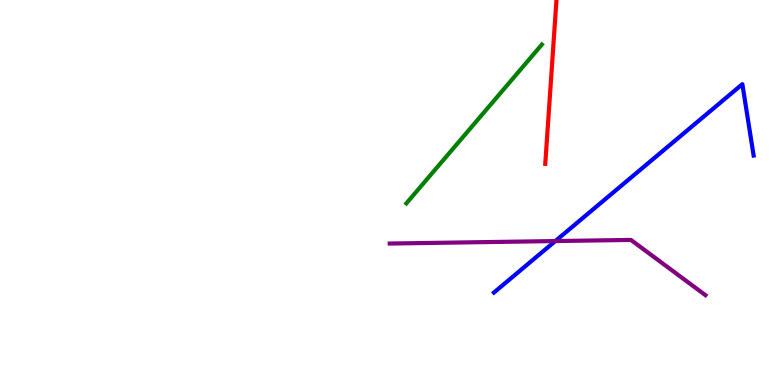[{'lines': ['blue', 'red'], 'intersections': []}, {'lines': ['green', 'red'], 'intersections': []}, {'lines': ['purple', 'red'], 'intersections': []}, {'lines': ['blue', 'green'], 'intersections': []}, {'lines': ['blue', 'purple'], 'intersections': [{'x': 7.17, 'y': 3.74}]}, {'lines': ['green', 'purple'], 'intersections': []}]